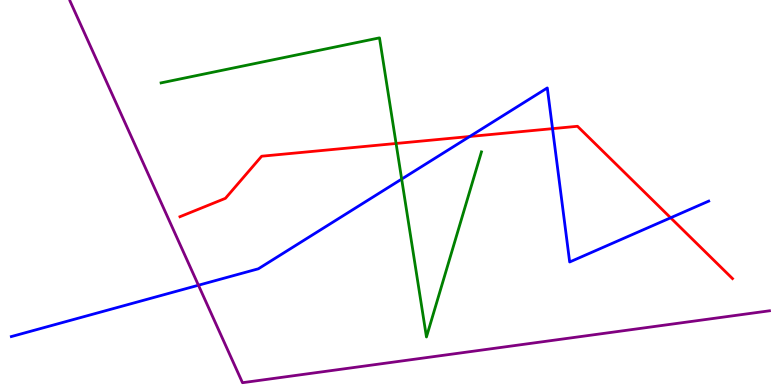[{'lines': ['blue', 'red'], 'intersections': [{'x': 6.06, 'y': 6.45}, {'x': 7.13, 'y': 6.66}, {'x': 8.65, 'y': 4.34}]}, {'lines': ['green', 'red'], 'intersections': [{'x': 5.11, 'y': 6.27}]}, {'lines': ['purple', 'red'], 'intersections': []}, {'lines': ['blue', 'green'], 'intersections': [{'x': 5.18, 'y': 5.35}]}, {'lines': ['blue', 'purple'], 'intersections': [{'x': 2.56, 'y': 2.59}]}, {'lines': ['green', 'purple'], 'intersections': []}]